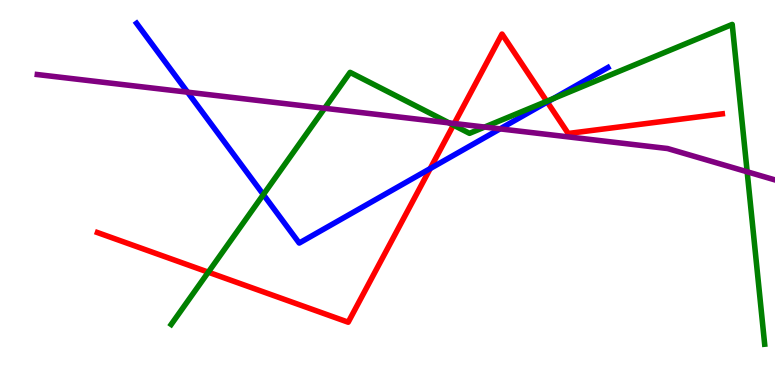[{'lines': ['blue', 'red'], 'intersections': [{'x': 5.55, 'y': 5.62}, {'x': 7.06, 'y': 7.35}]}, {'lines': ['green', 'red'], 'intersections': [{'x': 2.69, 'y': 2.93}, {'x': 5.85, 'y': 6.75}, {'x': 7.06, 'y': 7.37}]}, {'lines': ['purple', 'red'], 'intersections': [{'x': 5.86, 'y': 6.79}]}, {'lines': ['blue', 'green'], 'intersections': [{'x': 3.4, 'y': 4.95}, {'x': 7.14, 'y': 7.44}]}, {'lines': ['blue', 'purple'], 'intersections': [{'x': 2.42, 'y': 7.61}, {'x': 6.45, 'y': 6.65}]}, {'lines': ['green', 'purple'], 'intersections': [{'x': 4.19, 'y': 7.19}, {'x': 5.79, 'y': 6.81}, {'x': 6.25, 'y': 6.7}, {'x': 9.64, 'y': 5.54}]}]